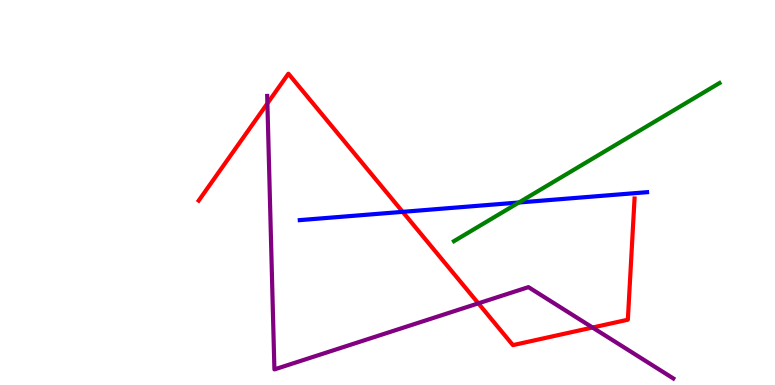[{'lines': ['blue', 'red'], 'intersections': [{'x': 5.2, 'y': 4.5}]}, {'lines': ['green', 'red'], 'intersections': []}, {'lines': ['purple', 'red'], 'intersections': [{'x': 3.45, 'y': 7.31}, {'x': 6.17, 'y': 2.12}, {'x': 7.65, 'y': 1.49}]}, {'lines': ['blue', 'green'], 'intersections': [{'x': 6.7, 'y': 4.74}]}, {'lines': ['blue', 'purple'], 'intersections': []}, {'lines': ['green', 'purple'], 'intersections': []}]